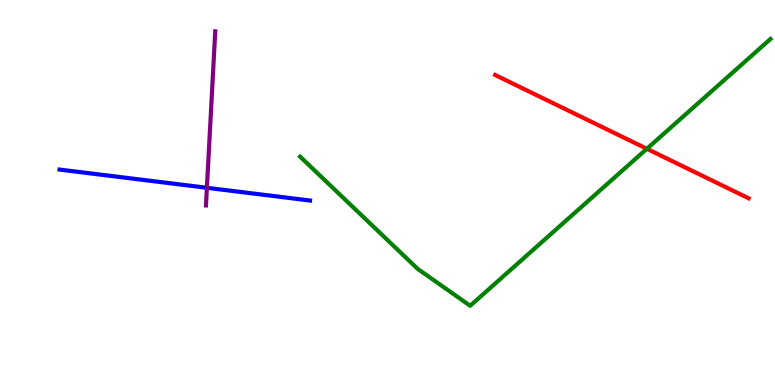[{'lines': ['blue', 'red'], 'intersections': []}, {'lines': ['green', 'red'], 'intersections': [{'x': 8.35, 'y': 6.14}]}, {'lines': ['purple', 'red'], 'intersections': []}, {'lines': ['blue', 'green'], 'intersections': []}, {'lines': ['blue', 'purple'], 'intersections': [{'x': 2.67, 'y': 5.12}]}, {'lines': ['green', 'purple'], 'intersections': []}]